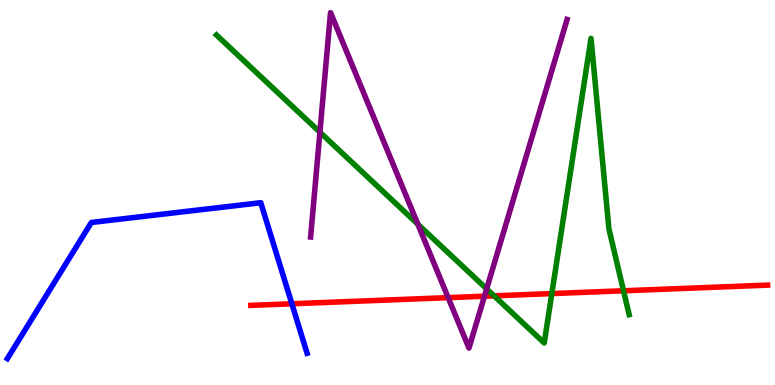[{'lines': ['blue', 'red'], 'intersections': [{'x': 3.77, 'y': 2.11}]}, {'lines': ['green', 'red'], 'intersections': [{'x': 6.38, 'y': 2.32}, {'x': 7.12, 'y': 2.37}, {'x': 8.05, 'y': 2.45}]}, {'lines': ['purple', 'red'], 'intersections': [{'x': 5.78, 'y': 2.27}, {'x': 6.25, 'y': 2.31}]}, {'lines': ['blue', 'green'], 'intersections': []}, {'lines': ['blue', 'purple'], 'intersections': []}, {'lines': ['green', 'purple'], 'intersections': [{'x': 4.13, 'y': 6.57}, {'x': 5.39, 'y': 4.18}, {'x': 6.28, 'y': 2.5}]}]